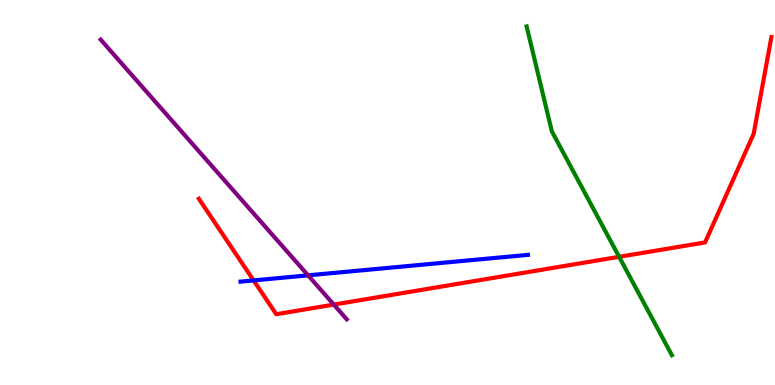[{'lines': ['blue', 'red'], 'intersections': [{'x': 3.27, 'y': 2.72}]}, {'lines': ['green', 'red'], 'intersections': [{'x': 7.99, 'y': 3.33}]}, {'lines': ['purple', 'red'], 'intersections': [{'x': 4.31, 'y': 2.09}]}, {'lines': ['blue', 'green'], 'intersections': []}, {'lines': ['blue', 'purple'], 'intersections': [{'x': 3.98, 'y': 2.85}]}, {'lines': ['green', 'purple'], 'intersections': []}]